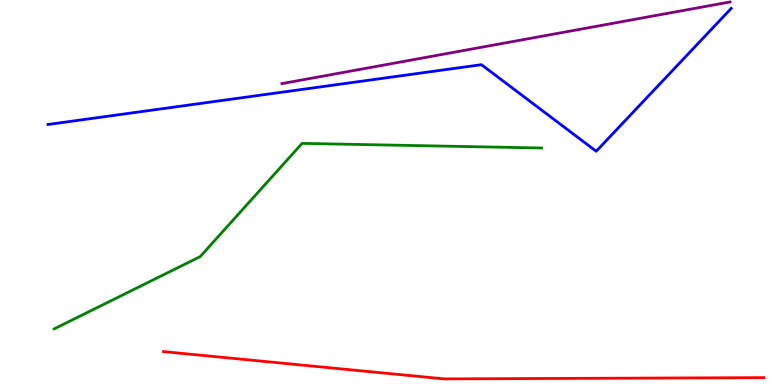[{'lines': ['blue', 'red'], 'intersections': []}, {'lines': ['green', 'red'], 'intersections': []}, {'lines': ['purple', 'red'], 'intersections': []}, {'lines': ['blue', 'green'], 'intersections': []}, {'lines': ['blue', 'purple'], 'intersections': []}, {'lines': ['green', 'purple'], 'intersections': []}]